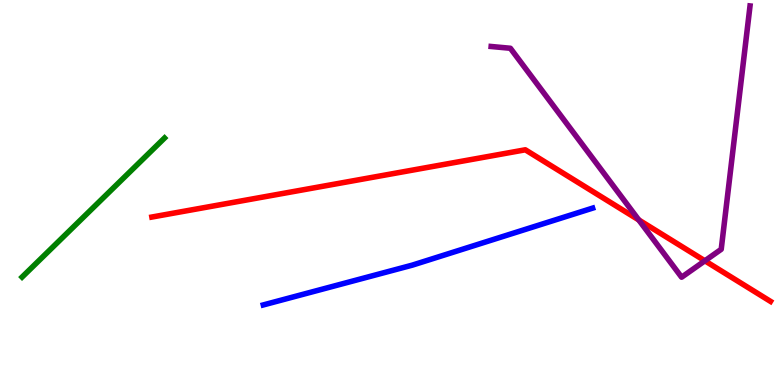[{'lines': ['blue', 'red'], 'intersections': []}, {'lines': ['green', 'red'], 'intersections': []}, {'lines': ['purple', 'red'], 'intersections': [{'x': 8.24, 'y': 4.29}, {'x': 9.1, 'y': 3.23}]}, {'lines': ['blue', 'green'], 'intersections': []}, {'lines': ['blue', 'purple'], 'intersections': []}, {'lines': ['green', 'purple'], 'intersections': []}]